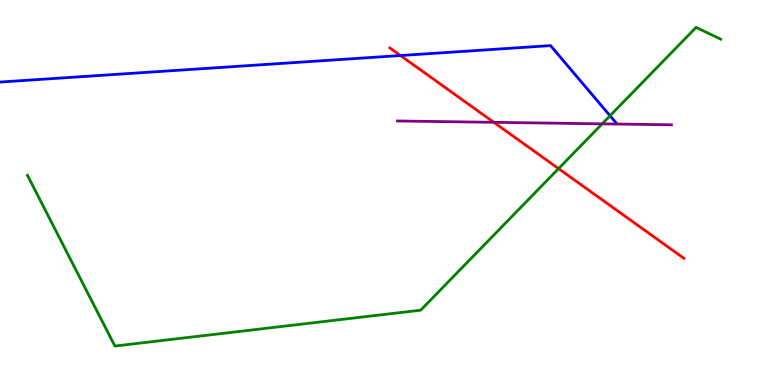[{'lines': ['blue', 'red'], 'intersections': [{'x': 5.17, 'y': 8.56}]}, {'lines': ['green', 'red'], 'intersections': [{'x': 7.21, 'y': 5.62}]}, {'lines': ['purple', 'red'], 'intersections': [{'x': 6.37, 'y': 6.82}]}, {'lines': ['blue', 'green'], 'intersections': [{'x': 7.87, 'y': 6.99}]}, {'lines': ['blue', 'purple'], 'intersections': []}, {'lines': ['green', 'purple'], 'intersections': [{'x': 7.77, 'y': 6.78}]}]